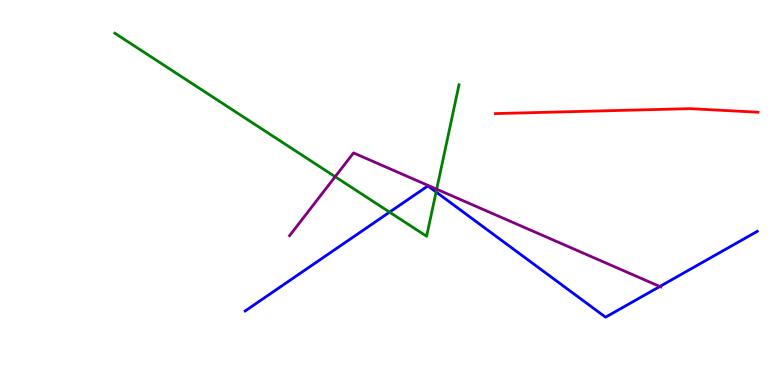[{'lines': ['blue', 'red'], 'intersections': []}, {'lines': ['green', 'red'], 'intersections': []}, {'lines': ['purple', 'red'], 'intersections': []}, {'lines': ['blue', 'green'], 'intersections': [{'x': 5.03, 'y': 4.49}, {'x': 5.63, 'y': 5.01}]}, {'lines': ['blue', 'purple'], 'intersections': [{'x': 8.51, 'y': 2.56}]}, {'lines': ['green', 'purple'], 'intersections': [{'x': 4.32, 'y': 5.41}, {'x': 5.63, 'y': 5.09}]}]